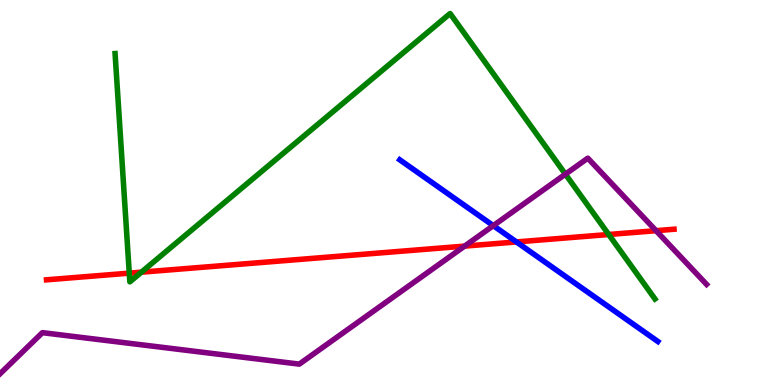[{'lines': ['blue', 'red'], 'intersections': [{'x': 6.66, 'y': 3.72}]}, {'lines': ['green', 'red'], 'intersections': [{'x': 1.67, 'y': 2.91}, {'x': 1.82, 'y': 2.93}, {'x': 7.85, 'y': 3.91}]}, {'lines': ['purple', 'red'], 'intersections': [{'x': 5.99, 'y': 3.61}, {'x': 8.47, 'y': 4.01}]}, {'lines': ['blue', 'green'], 'intersections': []}, {'lines': ['blue', 'purple'], 'intersections': [{'x': 6.37, 'y': 4.14}]}, {'lines': ['green', 'purple'], 'intersections': [{'x': 7.3, 'y': 5.48}]}]